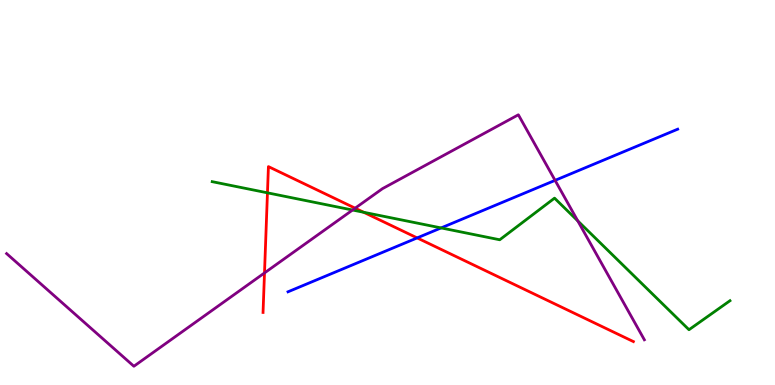[{'lines': ['blue', 'red'], 'intersections': [{'x': 5.38, 'y': 3.82}]}, {'lines': ['green', 'red'], 'intersections': [{'x': 3.45, 'y': 4.99}, {'x': 4.69, 'y': 4.49}]}, {'lines': ['purple', 'red'], 'intersections': [{'x': 3.41, 'y': 2.91}, {'x': 4.58, 'y': 4.59}]}, {'lines': ['blue', 'green'], 'intersections': [{'x': 5.69, 'y': 4.08}]}, {'lines': ['blue', 'purple'], 'intersections': [{'x': 7.16, 'y': 5.32}]}, {'lines': ['green', 'purple'], 'intersections': [{'x': 4.55, 'y': 4.54}, {'x': 7.46, 'y': 4.26}]}]